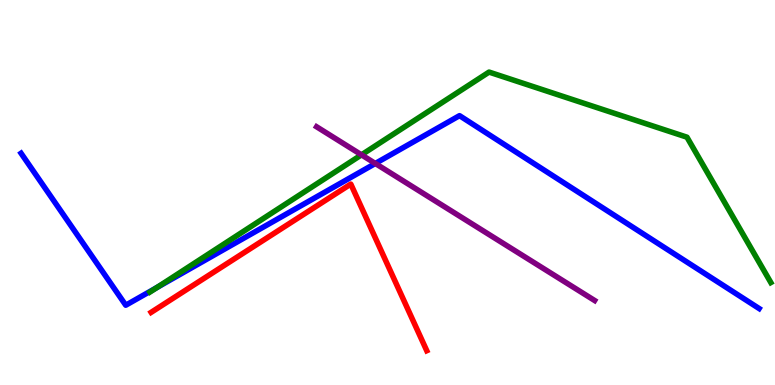[{'lines': ['blue', 'red'], 'intersections': []}, {'lines': ['green', 'red'], 'intersections': []}, {'lines': ['purple', 'red'], 'intersections': []}, {'lines': ['blue', 'green'], 'intersections': [{'x': 2.03, 'y': 2.53}]}, {'lines': ['blue', 'purple'], 'intersections': [{'x': 4.84, 'y': 5.75}]}, {'lines': ['green', 'purple'], 'intersections': [{'x': 4.66, 'y': 5.98}]}]